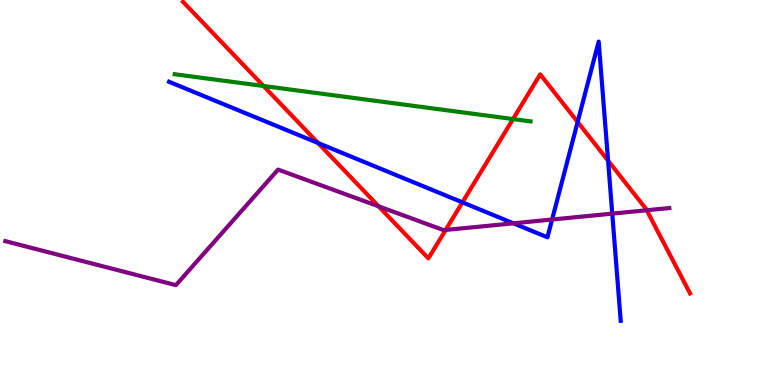[{'lines': ['blue', 'red'], 'intersections': [{'x': 4.1, 'y': 6.29}, {'x': 5.97, 'y': 4.74}, {'x': 7.45, 'y': 6.83}, {'x': 7.85, 'y': 5.83}]}, {'lines': ['green', 'red'], 'intersections': [{'x': 3.4, 'y': 7.77}, {'x': 6.62, 'y': 6.91}]}, {'lines': ['purple', 'red'], 'intersections': [{'x': 4.89, 'y': 4.64}, {'x': 5.75, 'y': 4.03}, {'x': 8.34, 'y': 4.54}]}, {'lines': ['blue', 'green'], 'intersections': []}, {'lines': ['blue', 'purple'], 'intersections': [{'x': 6.62, 'y': 4.2}, {'x': 7.12, 'y': 4.3}, {'x': 7.9, 'y': 4.45}]}, {'lines': ['green', 'purple'], 'intersections': []}]